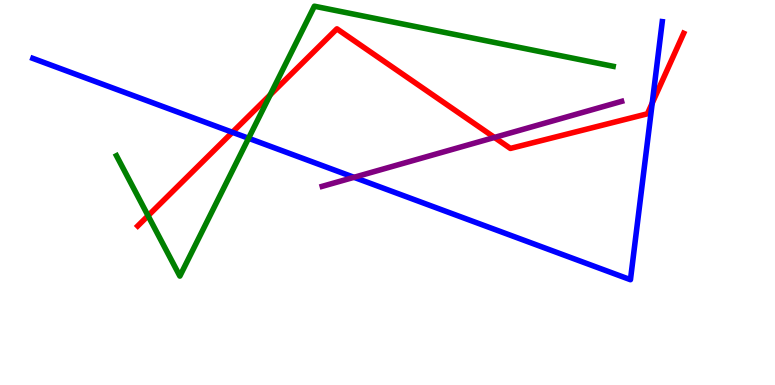[{'lines': ['blue', 'red'], 'intersections': [{'x': 3.0, 'y': 6.56}, {'x': 8.42, 'y': 7.32}]}, {'lines': ['green', 'red'], 'intersections': [{'x': 1.91, 'y': 4.4}, {'x': 3.49, 'y': 7.54}]}, {'lines': ['purple', 'red'], 'intersections': [{'x': 6.38, 'y': 6.43}]}, {'lines': ['blue', 'green'], 'intersections': [{'x': 3.21, 'y': 6.41}]}, {'lines': ['blue', 'purple'], 'intersections': [{'x': 4.57, 'y': 5.39}]}, {'lines': ['green', 'purple'], 'intersections': []}]